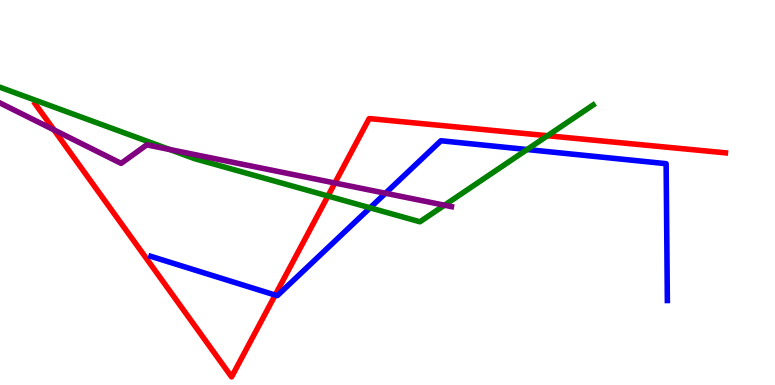[{'lines': ['blue', 'red'], 'intersections': [{'x': 3.55, 'y': 2.34}]}, {'lines': ['green', 'red'], 'intersections': [{'x': 4.23, 'y': 4.91}, {'x': 7.06, 'y': 6.47}]}, {'lines': ['purple', 'red'], 'intersections': [{'x': 0.696, 'y': 6.63}, {'x': 4.32, 'y': 5.25}]}, {'lines': ['blue', 'green'], 'intersections': [{'x': 4.78, 'y': 4.6}, {'x': 6.8, 'y': 6.12}]}, {'lines': ['blue', 'purple'], 'intersections': [{'x': 4.97, 'y': 4.98}]}, {'lines': ['green', 'purple'], 'intersections': [{'x': 2.19, 'y': 6.12}, {'x': 5.74, 'y': 4.67}]}]